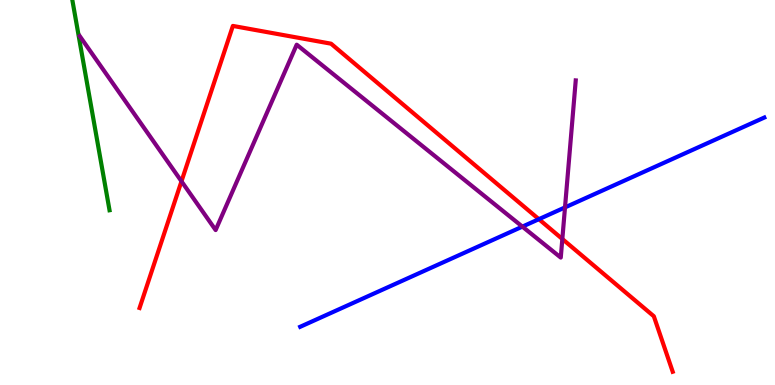[{'lines': ['blue', 'red'], 'intersections': [{'x': 6.95, 'y': 4.31}]}, {'lines': ['green', 'red'], 'intersections': []}, {'lines': ['purple', 'red'], 'intersections': [{'x': 2.34, 'y': 5.29}, {'x': 7.26, 'y': 3.79}]}, {'lines': ['blue', 'green'], 'intersections': []}, {'lines': ['blue', 'purple'], 'intersections': [{'x': 6.74, 'y': 4.11}, {'x': 7.29, 'y': 4.61}]}, {'lines': ['green', 'purple'], 'intersections': []}]